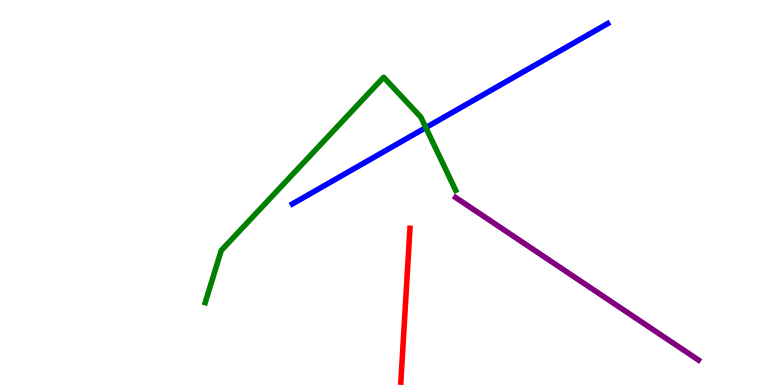[{'lines': ['blue', 'red'], 'intersections': []}, {'lines': ['green', 'red'], 'intersections': []}, {'lines': ['purple', 'red'], 'intersections': []}, {'lines': ['blue', 'green'], 'intersections': [{'x': 5.49, 'y': 6.69}]}, {'lines': ['blue', 'purple'], 'intersections': []}, {'lines': ['green', 'purple'], 'intersections': []}]